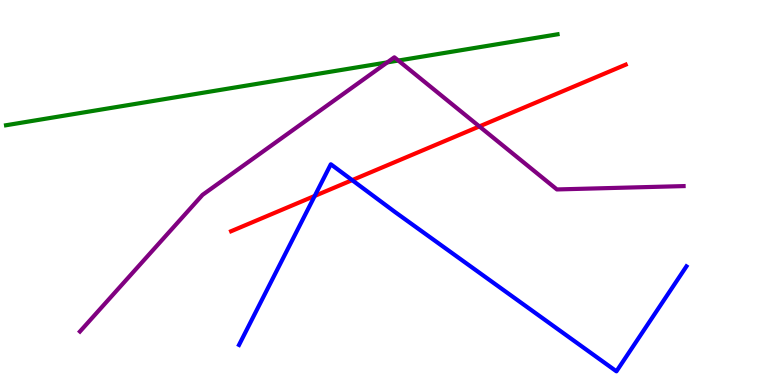[{'lines': ['blue', 'red'], 'intersections': [{'x': 4.06, 'y': 4.91}, {'x': 4.54, 'y': 5.32}]}, {'lines': ['green', 'red'], 'intersections': []}, {'lines': ['purple', 'red'], 'intersections': [{'x': 6.19, 'y': 6.72}]}, {'lines': ['blue', 'green'], 'intersections': []}, {'lines': ['blue', 'purple'], 'intersections': []}, {'lines': ['green', 'purple'], 'intersections': [{'x': 5.0, 'y': 8.38}, {'x': 5.14, 'y': 8.43}]}]